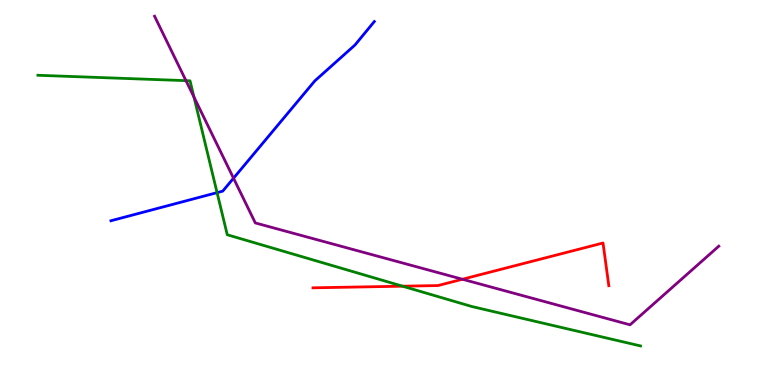[{'lines': ['blue', 'red'], 'intersections': []}, {'lines': ['green', 'red'], 'intersections': [{'x': 5.19, 'y': 2.57}]}, {'lines': ['purple', 'red'], 'intersections': [{'x': 5.97, 'y': 2.75}]}, {'lines': ['blue', 'green'], 'intersections': [{'x': 2.8, 'y': 5.0}]}, {'lines': ['blue', 'purple'], 'intersections': [{'x': 3.01, 'y': 5.37}]}, {'lines': ['green', 'purple'], 'intersections': [{'x': 2.4, 'y': 7.91}, {'x': 2.5, 'y': 7.48}]}]